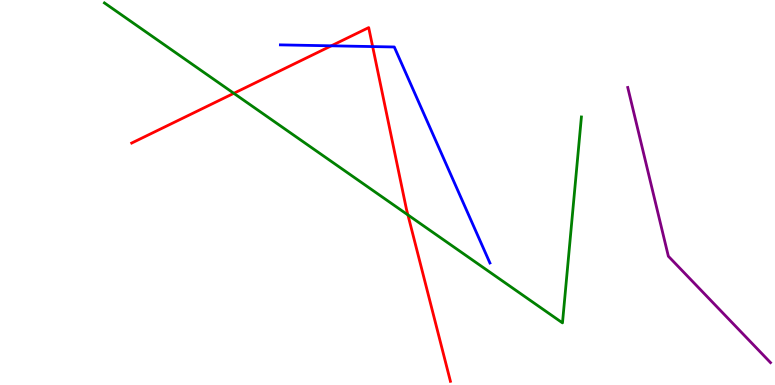[{'lines': ['blue', 'red'], 'intersections': [{'x': 4.27, 'y': 8.81}, {'x': 4.81, 'y': 8.79}]}, {'lines': ['green', 'red'], 'intersections': [{'x': 3.02, 'y': 7.58}, {'x': 5.26, 'y': 4.42}]}, {'lines': ['purple', 'red'], 'intersections': []}, {'lines': ['blue', 'green'], 'intersections': []}, {'lines': ['blue', 'purple'], 'intersections': []}, {'lines': ['green', 'purple'], 'intersections': []}]